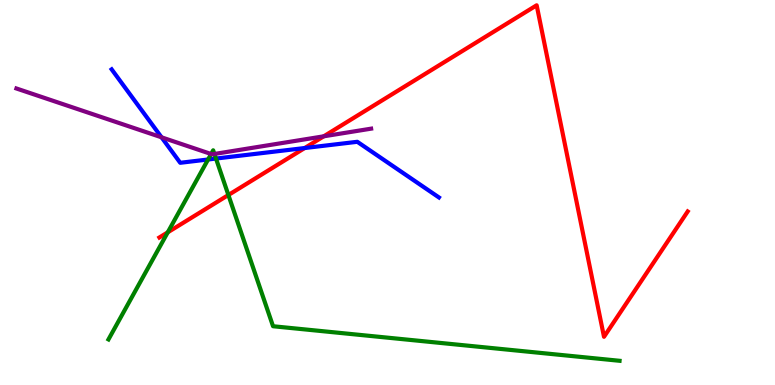[{'lines': ['blue', 'red'], 'intersections': [{'x': 3.93, 'y': 6.16}]}, {'lines': ['green', 'red'], 'intersections': [{'x': 2.16, 'y': 3.97}, {'x': 2.95, 'y': 4.93}]}, {'lines': ['purple', 'red'], 'intersections': [{'x': 4.18, 'y': 6.46}]}, {'lines': ['blue', 'green'], 'intersections': [{'x': 2.68, 'y': 5.86}, {'x': 2.79, 'y': 5.88}]}, {'lines': ['blue', 'purple'], 'intersections': [{'x': 2.08, 'y': 6.43}]}, {'lines': ['green', 'purple'], 'intersections': [{'x': 2.72, 'y': 6.0}, {'x': 2.77, 'y': 6.0}]}]